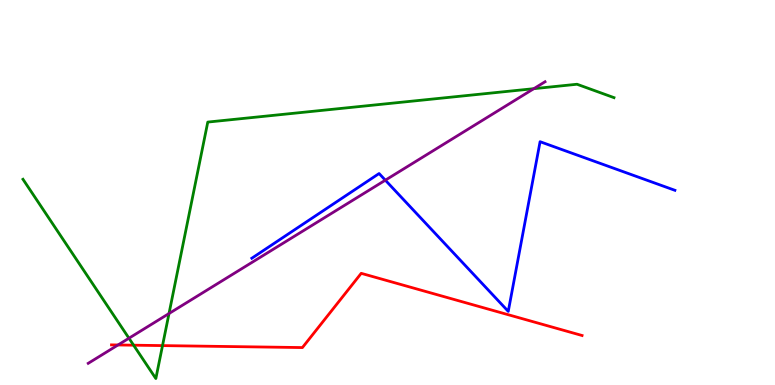[{'lines': ['blue', 'red'], 'intersections': []}, {'lines': ['green', 'red'], 'intersections': [{'x': 1.72, 'y': 1.03}, {'x': 2.1, 'y': 1.02}]}, {'lines': ['purple', 'red'], 'intersections': [{'x': 1.52, 'y': 1.04}]}, {'lines': ['blue', 'green'], 'intersections': []}, {'lines': ['blue', 'purple'], 'intersections': [{'x': 4.97, 'y': 5.32}]}, {'lines': ['green', 'purple'], 'intersections': [{'x': 1.66, 'y': 1.22}, {'x': 2.18, 'y': 1.86}, {'x': 6.89, 'y': 7.7}]}]